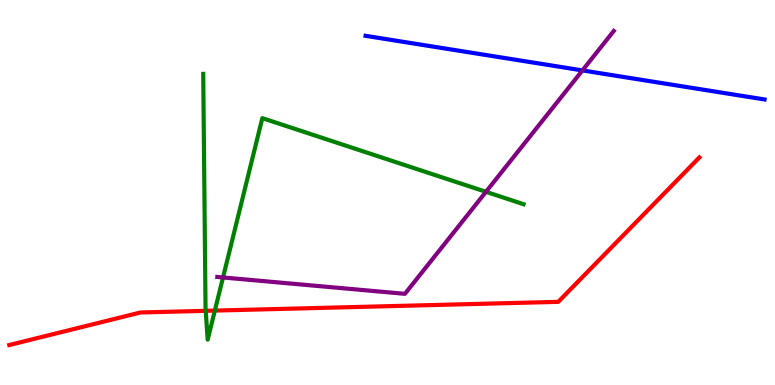[{'lines': ['blue', 'red'], 'intersections': []}, {'lines': ['green', 'red'], 'intersections': [{'x': 2.65, 'y': 1.93}, {'x': 2.77, 'y': 1.93}]}, {'lines': ['purple', 'red'], 'intersections': []}, {'lines': ['blue', 'green'], 'intersections': []}, {'lines': ['blue', 'purple'], 'intersections': [{'x': 7.52, 'y': 8.17}]}, {'lines': ['green', 'purple'], 'intersections': [{'x': 2.88, 'y': 2.79}, {'x': 6.27, 'y': 5.02}]}]